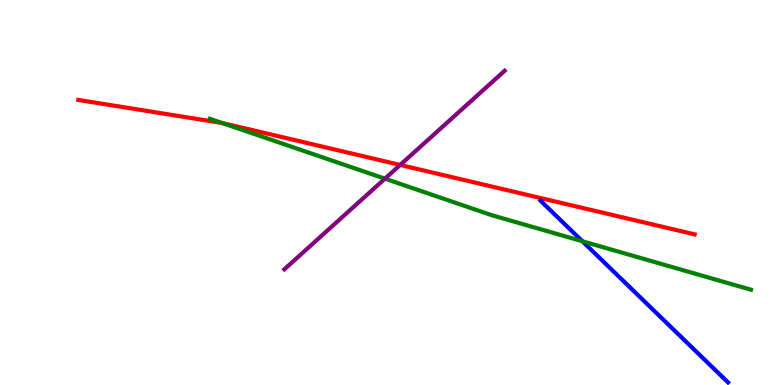[{'lines': ['blue', 'red'], 'intersections': []}, {'lines': ['green', 'red'], 'intersections': [{'x': 2.86, 'y': 6.81}]}, {'lines': ['purple', 'red'], 'intersections': [{'x': 5.16, 'y': 5.72}]}, {'lines': ['blue', 'green'], 'intersections': [{'x': 7.51, 'y': 3.73}]}, {'lines': ['blue', 'purple'], 'intersections': []}, {'lines': ['green', 'purple'], 'intersections': [{'x': 4.97, 'y': 5.36}]}]